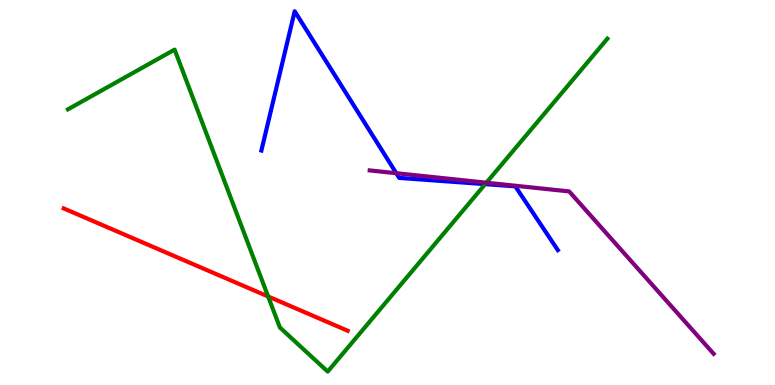[{'lines': ['blue', 'red'], 'intersections': []}, {'lines': ['green', 'red'], 'intersections': [{'x': 3.46, 'y': 2.3}]}, {'lines': ['purple', 'red'], 'intersections': []}, {'lines': ['blue', 'green'], 'intersections': [{'x': 6.26, 'y': 5.22}]}, {'lines': ['blue', 'purple'], 'intersections': [{'x': 5.11, 'y': 5.5}]}, {'lines': ['green', 'purple'], 'intersections': [{'x': 6.28, 'y': 5.25}]}]